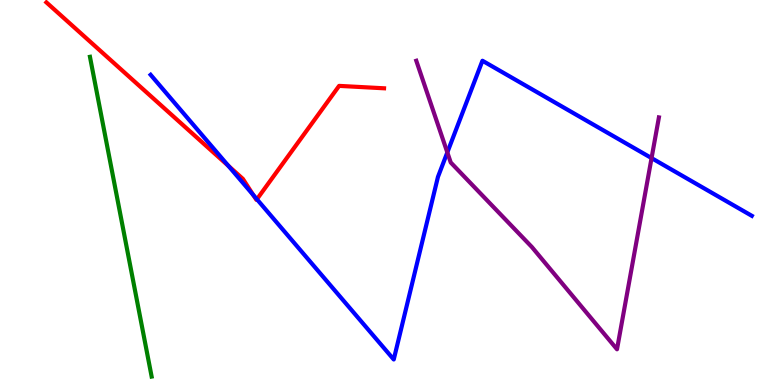[{'lines': ['blue', 'red'], 'intersections': [{'x': 2.95, 'y': 5.69}, {'x': 3.27, 'y': 4.94}, {'x': 3.31, 'y': 4.82}]}, {'lines': ['green', 'red'], 'intersections': []}, {'lines': ['purple', 'red'], 'intersections': []}, {'lines': ['blue', 'green'], 'intersections': []}, {'lines': ['blue', 'purple'], 'intersections': [{'x': 5.77, 'y': 6.04}, {'x': 8.41, 'y': 5.89}]}, {'lines': ['green', 'purple'], 'intersections': []}]